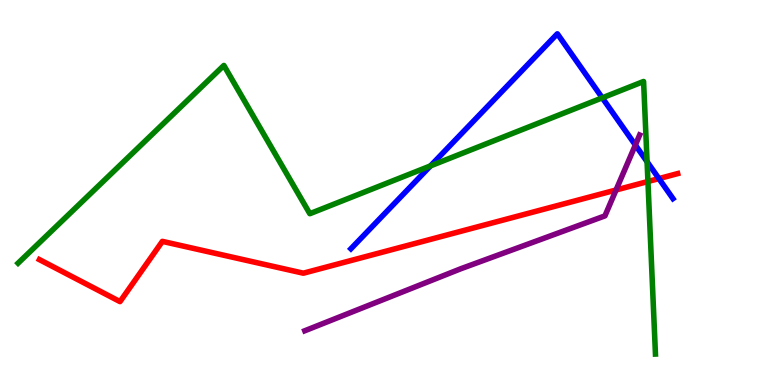[{'lines': ['blue', 'red'], 'intersections': [{'x': 8.5, 'y': 5.36}]}, {'lines': ['green', 'red'], 'intersections': [{'x': 8.36, 'y': 5.29}]}, {'lines': ['purple', 'red'], 'intersections': [{'x': 7.95, 'y': 5.07}]}, {'lines': ['blue', 'green'], 'intersections': [{'x': 5.55, 'y': 5.69}, {'x': 7.77, 'y': 7.46}, {'x': 8.35, 'y': 5.8}]}, {'lines': ['blue', 'purple'], 'intersections': [{'x': 8.2, 'y': 6.23}]}, {'lines': ['green', 'purple'], 'intersections': []}]